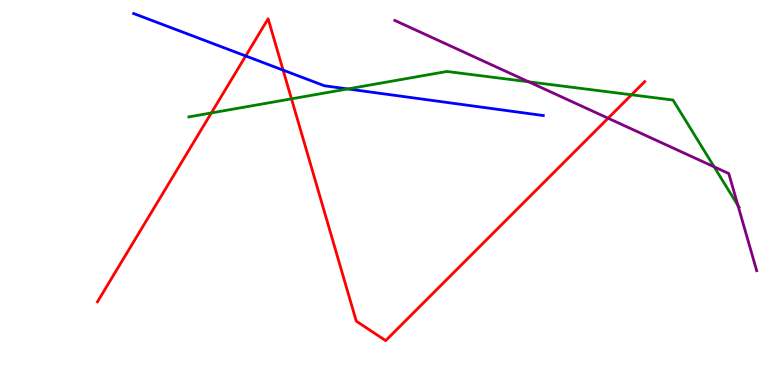[{'lines': ['blue', 'red'], 'intersections': [{'x': 3.17, 'y': 8.55}, {'x': 3.65, 'y': 8.18}]}, {'lines': ['green', 'red'], 'intersections': [{'x': 2.73, 'y': 7.07}, {'x': 3.76, 'y': 7.43}, {'x': 8.15, 'y': 7.54}]}, {'lines': ['purple', 'red'], 'intersections': [{'x': 7.85, 'y': 6.93}]}, {'lines': ['blue', 'green'], 'intersections': [{'x': 4.49, 'y': 7.69}]}, {'lines': ['blue', 'purple'], 'intersections': []}, {'lines': ['green', 'purple'], 'intersections': [{'x': 6.82, 'y': 7.88}, {'x': 9.21, 'y': 5.67}, {'x': 9.52, 'y': 4.66}]}]